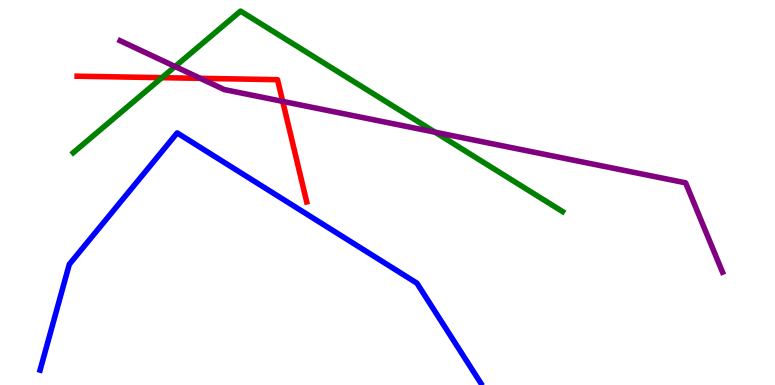[{'lines': ['blue', 'red'], 'intersections': []}, {'lines': ['green', 'red'], 'intersections': [{'x': 2.09, 'y': 7.98}]}, {'lines': ['purple', 'red'], 'intersections': [{'x': 2.58, 'y': 7.97}, {'x': 3.65, 'y': 7.37}]}, {'lines': ['blue', 'green'], 'intersections': []}, {'lines': ['blue', 'purple'], 'intersections': []}, {'lines': ['green', 'purple'], 'intersections': [{'x': 2.26, 'y': 8.27}, {'x': 5.61, 'y': 6.57}]}]